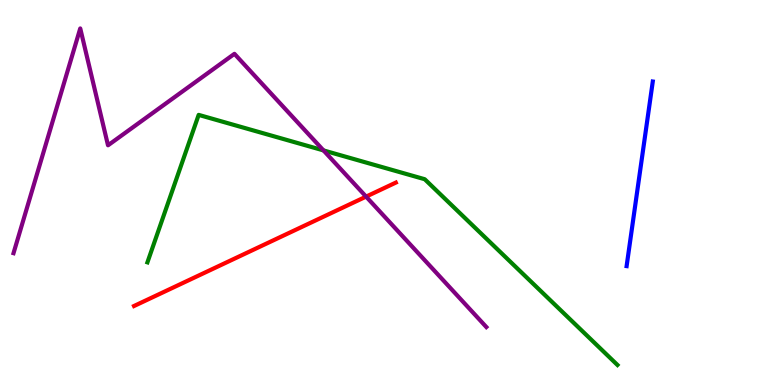[{'lines': ['blue', 'red'], 'intersections': []}, {'lines': ['green', 'red'], 'intersections': []}, {'lines': ['purple', 'red'], 'intersections': [{'x': 4.72, 'y': 4.89}]}, {'lines': ['blue', 'green'], 'intersections': []}, {'lines': ['blue', 'purple'], 'intersections': []}, {'lines': ['green', 'purple'], 'intersections': [{'x': 4.17, 'y': 6.09}]}]